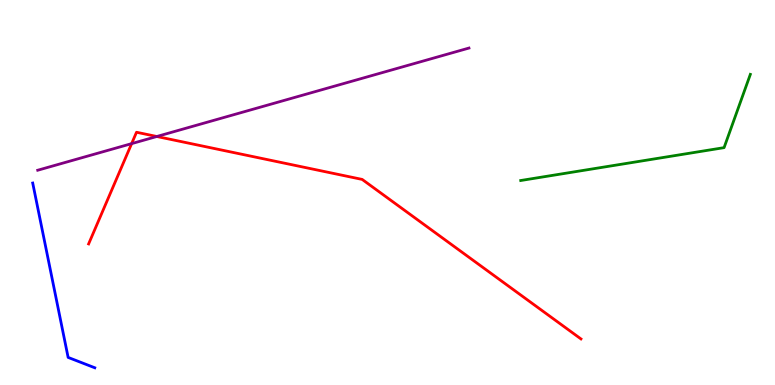[{'lines': ['blue', 'red'], 'intersections': []}, {'lines': ['green', 'red'], 'intersections': []}, {'lines': ['purple', 'red'], 'intersections': [{'x': 1.7, 'y': 6.27}, {'x': 2.02, 'y': 6.45}]}, {'lines': ['blue', 'green'], 'intersections': []}, {'lines': ['blue', 'purple'], 'intersections': []}, {'lines': ['green', 'purple'], 'intersections': []}]